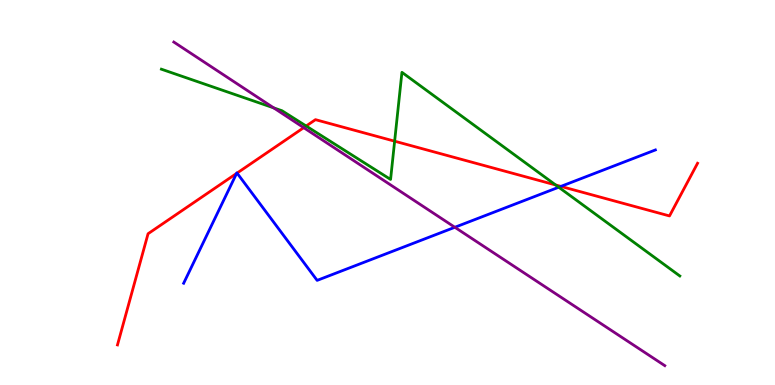[{'lines': ['blue', 'red'], 'intersections': [{'x': 3.05, 'y': 5.5}, {'x': 3.06, 'y': 5.5}, {'x': 7.24, 'y': 5.16}]}, {'lines': ['green', 'red'], 'intersections': [{'x': 3.95, 'y': 6.73}, {'x': 5.09, 'y': 6.33}, {'x': 7.17, 'y': 5.2}]}, {'lines': ['purple', 'red'], 'intersections': [{'x': 3.92, 'y': 6.68}]}, {'lines': ['blue', 'green'], 'intersections': [{'x': 7.21, 'y': 5.14}]}, {'lines': ['blue', 'purple'], 'intersections': [{'x': 5.87, 'y': 4.1}]}, {'lines': ['green', 'purple'], 'intersections': [{'x': 3.53, 'y': 7.2}]}]